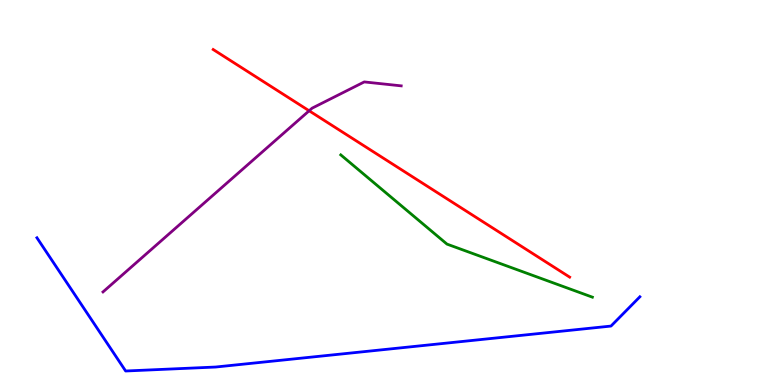[{'lines': ['blue', 'red'], 'intersections': []}, {'lines': ['green', 'red'], 'intersections': []}, {'lines': ['purple', 'red'], 'intersections': [{'x': 3.99, 'y': 7.12}]}, {'lines': ['blue', 'green'], 'intersections': []}, {'lines': ['blue', 'purple'], 'intersections': []}, {'lines': ['green', 'purple'], 'intersections': []}]